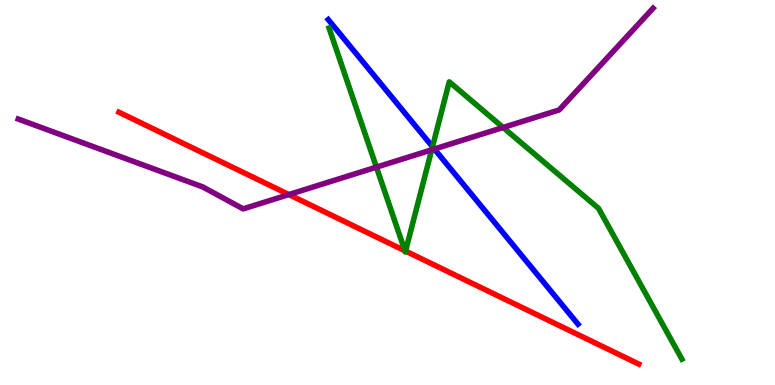[{'lines': ['blue', 'red'], 'intersections': []}, {'lines': ['green', 'red'], 'intersections': [{'x': 5.22, 'y': 3.49}, {'x': 5.23, 'y': 3.48}]}, {'lines': ['purple', 'red'], 'intersections': [{'x': 3.73, 'y': 4.95}]}, {'lines': ['blue', 'green'], 'intersections': [{'x': 5.58, 'y': 6.19}]}, {'lines': ['blue', 'purple'], 'intersections': [{'x': 5.6, 'y': 6.13}]}, {'lines': ['green', 'purple'], 'intersections': [{'x': 4.86, 'y': 5.66}, {'x': 5.57, 'y': 6.11}, {'x': 6.49, 'y': 6.69}]}]